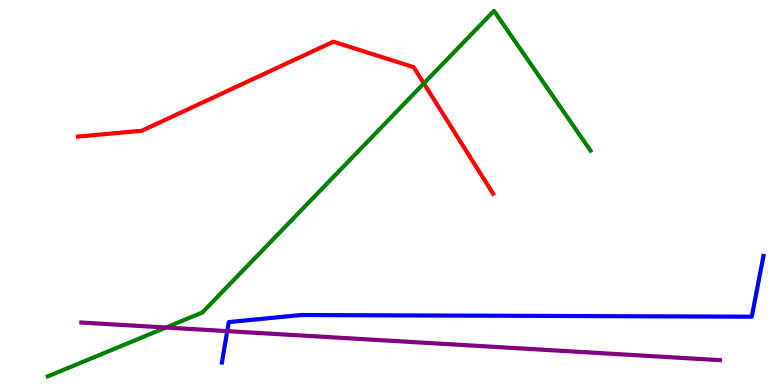[{'lines': ['blue', 'red'], 'intersections': []}, {'lines': ['green', 'red'], 'intersections': [{'x': 5.47, 'y': 7.83}]}, {'lines': ['purple', 'red'], 'intersections': []}, {'lines': ['blue', 'green'], 'intersections': []}, {'lines': ['blue', 'purple'], 'intersections': [{'x': 2.93, 'y': 1.4}]}, {'lines': ['green', 'purple'], 'intersections': [{'x': 2.14, 'y': 1.49}]}]